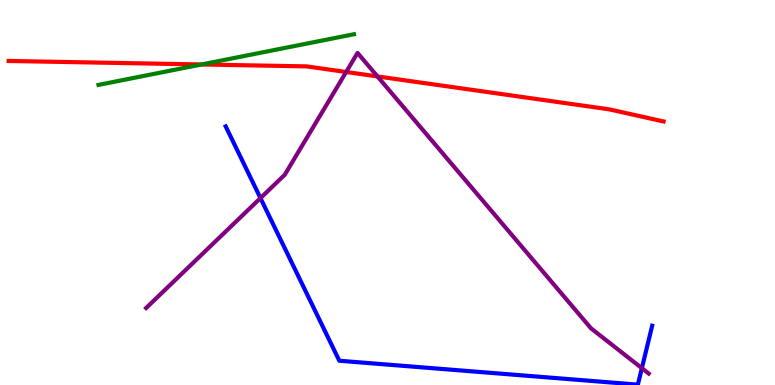[{'lines': ['blue', 'red'], 'intersections': []}, {'lines': ['green', 'red'], 'intersections': [{'x': 2.6, 'y': 8.33}]}, {'lines': ['purple', 'red'], 'intersections': [{'x': 4.47, 'y': 8.13}, {'x': 4.87, 'y': 8.01}]}, {'lines': ['blue', 'green'], 'intersections': []}, {'lines': ['blue', 'purple'], 'intersections': [{'x': 3.36, 'y': 4.85}, {'x': 8.28, 'y': 0.437}]}, {'lines': ['green', 'purple'], 'intersections': []}]